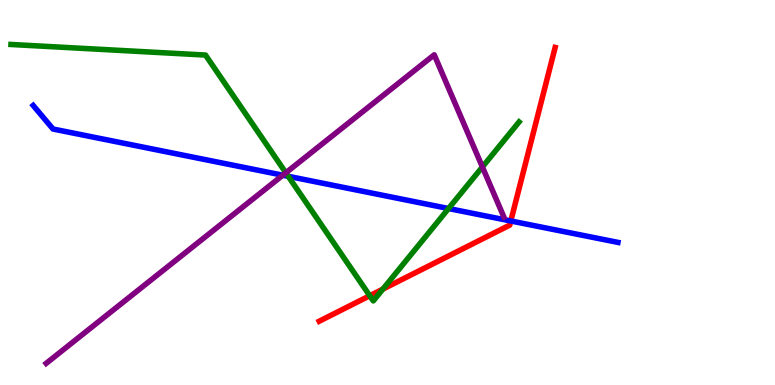[{'lines': ['blue', 'red'], 'intersections': [{'x': 6.59, 'y': 4.26}]}, {'lines': ['green', 'red'], 'intersections': [{'x': 4.77, 'y': 2.32}, {'x': 4.94, 'y': 2.49}]}, {'lines': ['purple', 'red'], 'intersections': []}, {'lines': ['blue', 'green'], 'intersections': [{'x': 3.72, 'y': 5.42}, {'x': 5.79, 'y': 4.58}]}, {'lines': ['blue', 'purple'], 'intersections': [{'x': 3.65, 'y': 5.45}]}, {'lines': ['green', 'purple'], 'intersections': [{'x': 3.69, 'y': 5.51}, {'x': 6.22, 'y': 5.66}]}]